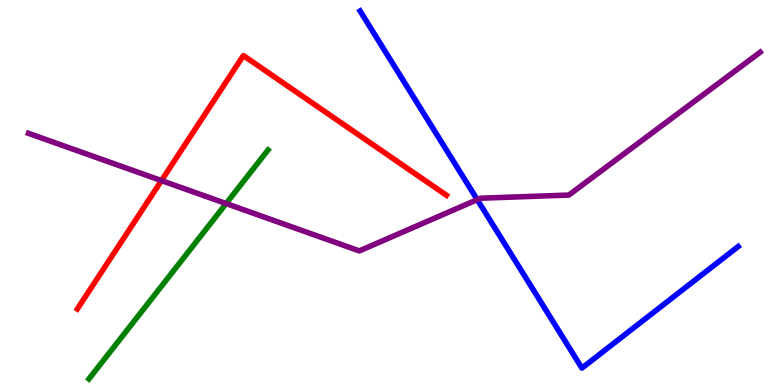[{'lines': ['blue', 'red'], 'intersections': []}, {'lines': ['green', 'red'], 'intersections': []}, {'lines': ['purple', 'red'], 'intersections': [{'x': 2.08, 'y': 5.31}]}, {'lines': ['blue', 'green'], 'intersections': []}, {'lines': ['blue', 'purple'], 'intersections': [{'x': 6.16, 'y': 4.81}]}, {'lines': ['green', 'purple'], 'intersections': [{'x': 2.92, 'y': 4.71}]}]